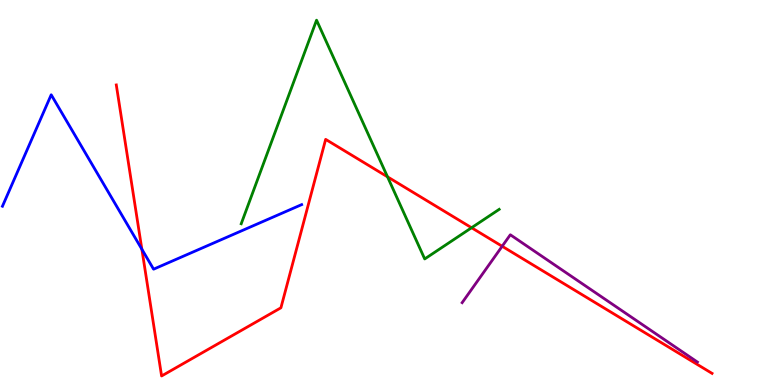[{'lines': ['blue', 'red'], 'intersections': [{'x': 1.83, 'y': 3.53}]}, {'lines': ['green', 'red'], 'intersections': [{'x': 5.0, 'y': 5.41}, {'x': 6.08, 'y': 4.08}]}, {'lines': ['purple', 'red'], 'intersections': [{'x': 6.48, 'y': 3.6}]}, {'lines': ['blue', 'green'], 'intersections': []}, {'lines': ['blue', 'purple'], 'intersections': []}, {'lines': ['green', 'purple'], 'intersections': []}]